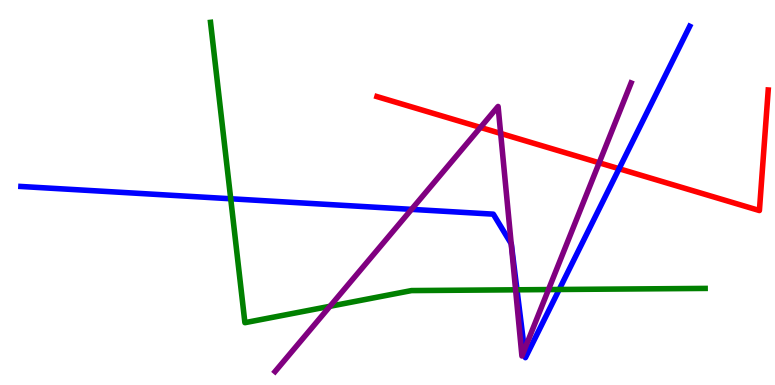[{'lines': ['blue', 'red'], 'intersections': [{'x': 7.99, 'y': 5.62}]}, {'lines': ['green', 'red'], 'intersections': []}, {'lines': ['purple', 'red'], 'intersections': [{'x': 6.2, 'y': 6.69}, {'x': 6.46, 'y': 6.53}, {'x': 7.73, 'y': 5.77}]}, {'lines': ['blue', 'green'], 'intersections': [{'x': 2.98, 'y': 4.84}, {'x': 6.67, 'y': 2.47}, {'x': 7.22, 'y': 2.48}]}, {'lines': ['blue', 'purple'], 'intersections': [{'x': 5.31, 'y': 4.56}, {'x': 6.6, 'y': 3.67}, {'x': 6.77, 'y': 0.915}]}, {'lines': ['green', 'purple'], 'intersections': [{'x': 4.26, 'y': 2.04}, {'x': 6.65, 'y': 2.47}, {'x': 7.08, 'y': 2.48}]}]